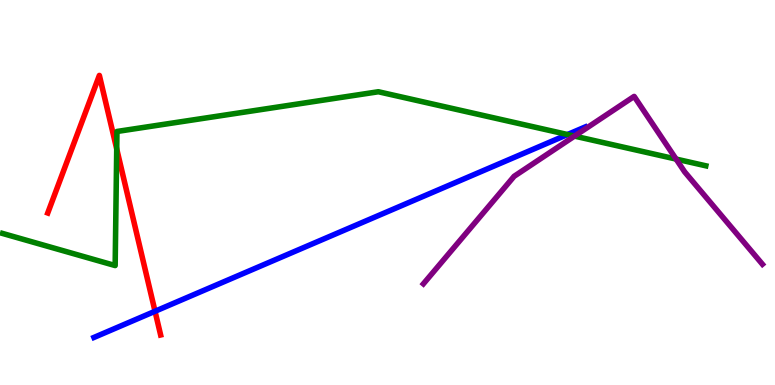[{'lines': ['blue', 'red'], 'intersections': [{'x': 2.0, 'y': 1.91}]}, {'lines': ['green', 'red'], 'intersections': [{'x': 1.51, 'y': 6.13}]}, {'lines': ['purple', 'red'], 'intersections': []}, {'lines': ['blue', 'green'], 'intersections': [{'x': 7.32, 'y': 6.51}]}, {'lines': ['blue', 'purple'], 'intersections': []}, {'lines': ['green', 'purple'], 'intersections': [{'x': 7.41, 'y': 6.46}, {'x': 8.72, 'y': 5.87}]}]